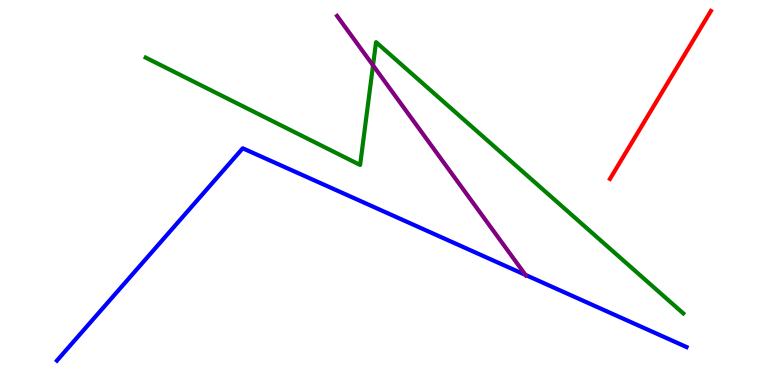[{'lines': ['blue', 'red'], 'intersections': []}, {'lines': ['green', 'red'], 'intersections': []}, {'lines': ['purple', 'red'], 'intersections': []}, {'lines': ['blue', 'green'], 'intersections': []}, {'lines': ['blue', 'purple'], 'intersections': [{'x': 6.78, 'y': 2.86}]}, {'lines': ['green', 'purple'], 'intersections': [{'x': 4.81, 'y': 8.3}]}]